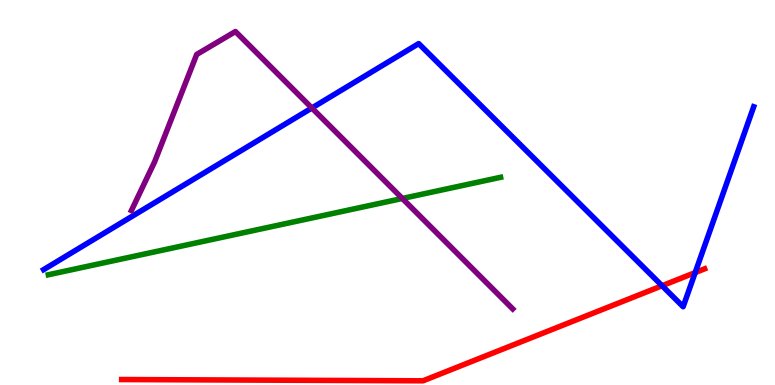[{'lines': ['blue', 'red'], 'intersections': [{'x': 8.54, 'y': 2.58}, {'x': 8.97, 'y': 2.92}]}, {'lines': ['green', 'red'], 'intersections': []}, {'lines': ['purple', 'red'], 'intersections': []}, {'lines': ['blue', 'green'], 'intersections': []}, {'lines': ['blue', 'purple'], 'intersections': [{'x': 4.02, 'y': 7.2}]}, {'lines': ['green', 'purple'], 'intersections': [{'x': 5.19, 'y': 4.84}]}]